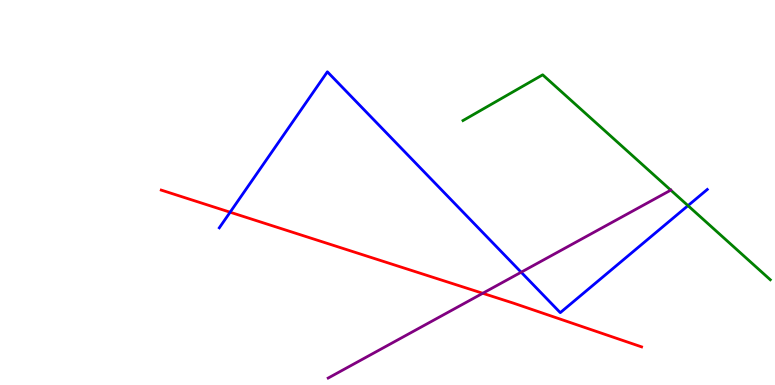[{'lines': ['blue', 'red'], 'intersections': [{'x': 2.97, 'y': 4.49}]}, {'lines': ['green', 'red'], 'intersections': []}, {'lines': ['purple', 'red'], 'intersections': [{'x': 6.23, 'y': 2.38}]}, {'lines': ['blue', 'green'], 'intersections': [{'x': 8.88, 'y': 4.66}]}, {'lines': ['blue', 'purple'], 'intersections': [{'x': 6.72, 'y': 2.93}]}, {'lines': ['green', 'purple'], 'intersections': [{'x': 8.66, 'y': 5.06}]}]